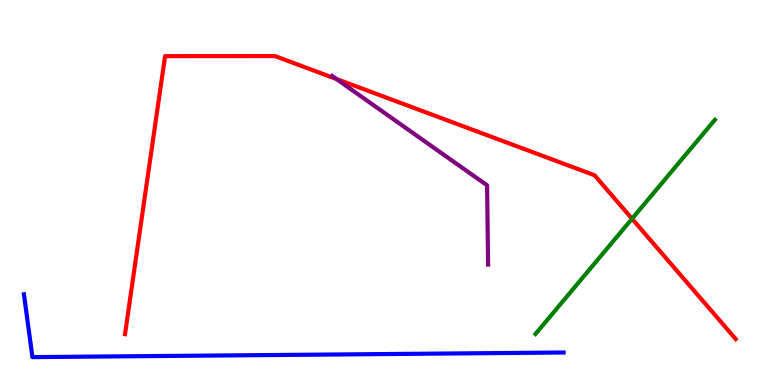[{'lines': ['blue', 'red'], 'intersections': []}, {'lines': ['green', 'red'], 'intersections': [{'x': 8.16, 'y': 4.32}]}, {'lines': ['purple', 'red'], 'intersections': [{'x': 4.34, 'y': 7.95}]}, {'lines': ['blue', 'green'], 'intersections': []}, {'lines': ['blue', 'purple'], 'intersections': []}, {'lines': ['green', 'purple'], 'intersections': []}]